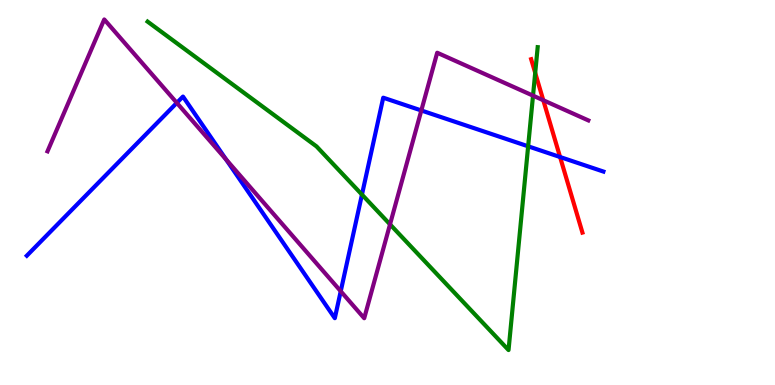[{'lines': ['blue', 'red'], 'intersections': [{'x': 7.23, 'y': 5.92}]}, {'lines': ['green', 'red'], 'intersections': [{'x': 6.91, 'y': 8.11}]}, {'lines': ['purple', 'red'], 'intersections': [{'x': 7.01, 'y': 7.4}]}, {'lines': ['blue', 'green'], 'intersections': [{'x': 4.67, 'y': 4.95}, {'x': 6.81, 'y': 6.2}]}, {'lines': ['blue', 'purple'], 'intersections': [{'x': 2.28, 'y': 7.33}, {'x': 2.92, 'y': 5.86}, {'x': 4.4, 'y': 2.44}, {'x': 5.44, 'y': 7.13}]}, {'lines': ['green', 'purple'], 'intersections': [{'x': 5.03, 'y': 4.17}, {'x': 6.88, 'y': 7.52}]}]